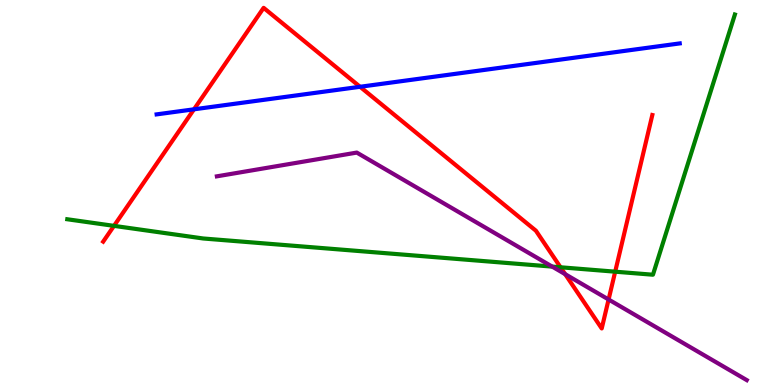[{'lines': ['blue', 'red'], 'intersections': [{'x': 2.5, 'y': 7.16}, {'x': 4.65, 'y': 7.75}]}, {'lines': ['green', 'red'], 'intersections': [{'x': 1.47, 'y': 4.13}, {'x': 7.23, 'y': 3.06}, {'x': 7.94, 'y': 2.94}]}, {'lines': ['purple', 'red'], 'intersections': [{'x': 7.29, 'y': 2.88}, {'x': 7.85, 'y': 2.22}]}, {'lines': ['blue', 'green'], 'intersections': []}, {'lines': ['blue', 'purple'], 'intersections': []}, {'lines': ['green', 'purple'], 'intersections': [{'x': 7.13, 'y': 3.08}]}]